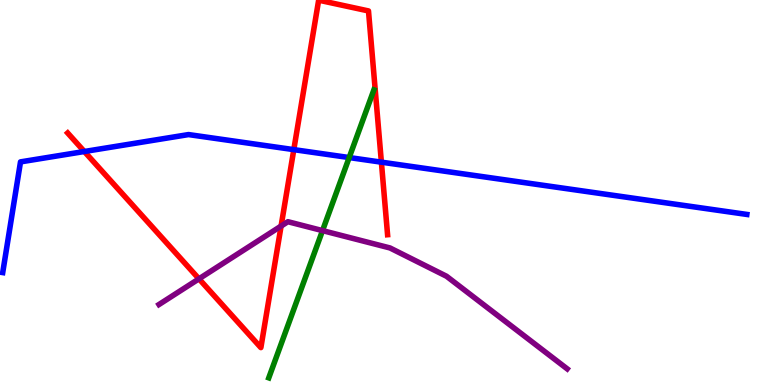[{'lines': ['blue', 'red'], 'intersections': [{'x': 1.09, 'y': 6.06}, {'x': 3.79, 'y': 6.11}, {'x': 4.92, 'y': 5.79}]}, {'lines': ['green', 'red'], 'intersections': []}, {'lines': ['purple', 'red'], 'intersections': [{'x': 2.57, 'y': 2.76}, {'x': 3.63, 'y': 4.13}]}, {'lines': ['blue', 'green'], 'intersections': [{'x': 4.51, 'y': 5.91}]}, {'lines': ['blue', 'purple'], 'intersections': []}, {'lines': ['green', 'purple'], 'intersections': [{'x': 4.16, 'y': 4.01}]}]